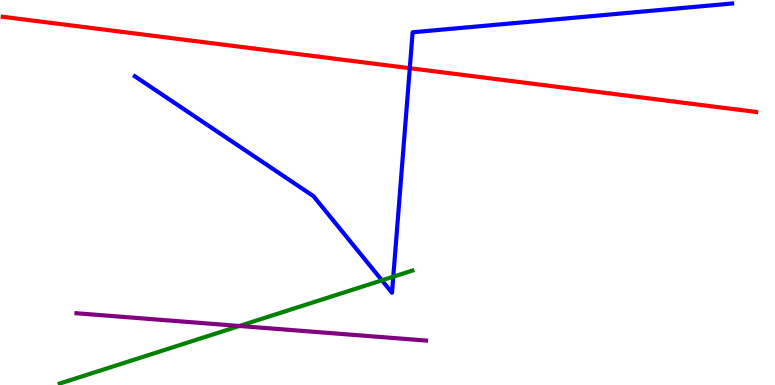[{'lines': ['blue', 'red'], 'intersections': [{'x': 5.29, 'y': 8.23}]}, {'lines': ['green', 'red'], 'intersections': []}, {'lines': ['purple', 'red'], 'intersections': []}, {'lines': ['blue', 'green'], 'intersections': [{'x': 4.93, 'y': 2.72}, {'x': 5.07, 'y': 2.81}]}, {'lines': ['blue', 'purple'], 'intersections': []}, {'lines': ['green', 'purple'], 'intersections': [{'x': 3.09, 'y': 1.53}]}]